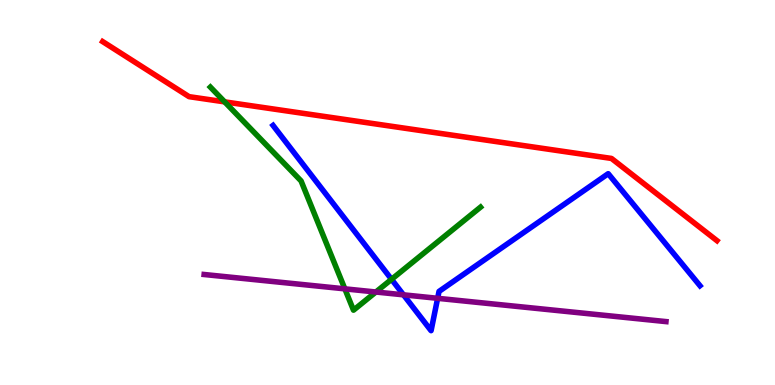[{'lines': ['blue', 'red'], 'intersections': []}, {'lines': ['green', 'red'], 'intersections': [{'x': 2.9, 'y': 7.35}]}, {'lines': ['purple', 'red'], 'intersections': []}, {'lines': ['blue', 'green'], 'intersections': [{'x': 5.05, 'y': 2.74}]}, {'lines': ['blue', 'purple'], 'intersections': [{'x': 5.21, 'y': 2.34}, {'x': 5.65, 'y': 2.25}]}, {'lines': ['green', 'purple'], 'intersections': [{'x': 4.45, 'y': 2.5}, {'x': 4.85, 'y': 2.42}]}]